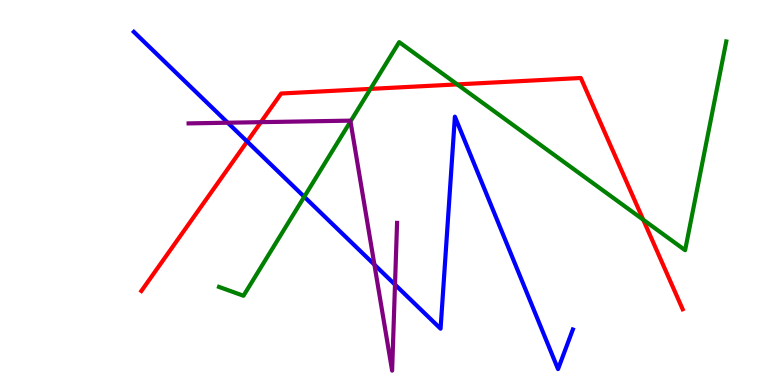[{'lines': ['blue', 'red'], 'intersections': [{'x': 3.19, 'y': 6.32}]}, {'lines': ['green', 'red'], 'intersections': [{'x': 4.78, 'y': 7.69}, {'x': 5.9, 'y': 7.81}, {'x': 8.3, 'y': 4.29}]}, {'lines': ['purple', 'red'], 'intersections': [{'x': 3.37, 'y': 6.83}]}, {'lines': ['blue', 'green'], 'intersections': [{'x': 3.93, 'y': 4.89}]}, {'lines': ['blue', 'purple'], 'intersections': [{'x': 2.94, 'y': 6.81}, {'x': 4.83, 'y': 3.13}, {'x': 5.1, 'y': 2.61}]}, {'lines': ['green', 'purple'], 'intersections': [{'x': 4.52, 'y': 6.84}]}]